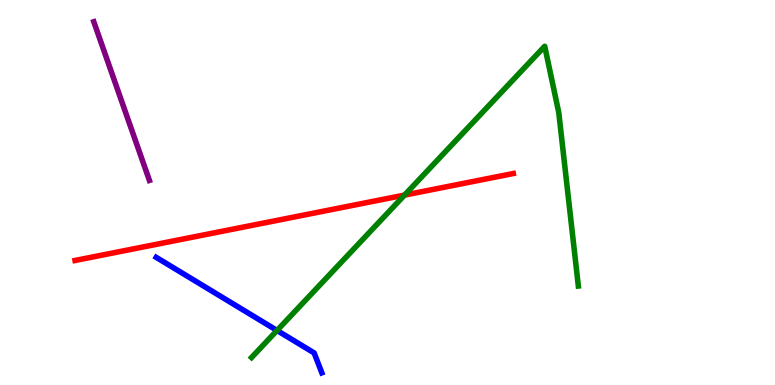[{'lines': ['blue', 'red'], 'intersections': []}, {'lines': ['green', 'red'], 'intersections': [{'x': 5.22, 'y': 4.93}]}, {'lines': ['purple', 'red'], 'intersections': []}, {'lines': ['blue', 'green'], 'intersections': [{'x': 3.57, 'y': 1.42}]}, {'lines': ['blue', 'purple'], 'intersections': []}, {'lines': ['green', 'purple'], 'intersections': []}]